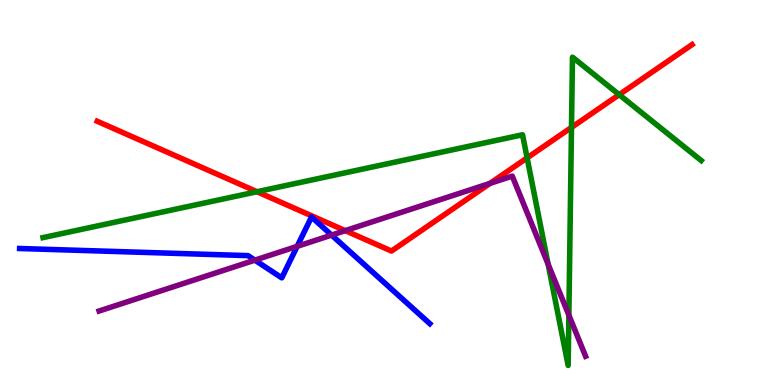[{'lines': ['blue', 'red'], 'intersections': []}, {'lines': ['green', 'red'], 'intersections': [{'x': 3.32, 'y': 5.02}, {'x': 6.8, 'y': 5.9}, {'x': 7.37, 'y': 6.69}, {'x': 7.99, 'y': 7.54}]}, {'lines': ['purple', 'red'], 'intersections': [{'x': 4.45, 'y': 4.01}, {'x': 6.32, 'y': 5.24}]}, {'lines': ['blue', 'green'], 'intersections': []}, {'lines': ['blue', 'purple'], 'intersections': [{'x': 3.29, 'y': 3.24}, {'x': 3.83, 'y': 3.6}, {'x': 4.28, 'y': 3.89}]}, {'lines': ['green', 'purple'], 'intersections': [{'x': 7.07, 'y': 3.14}, {'x': 7.34, 'y': 1.81}]}]